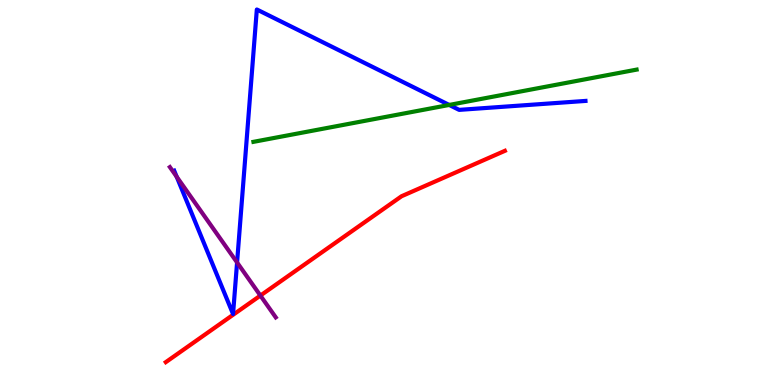[{'lines': ['blue', 'red'], 'intersections': []}, {'lines': ['green', 'red'], 'intersections': []}, {'lines': ['purple', 'red'], 'intersections': [{'x': 3.36, 'y': 2.32}]}, {'lines': ['blue', 'green'], 'intersections': [{'x': 5.8, 'y': 7.27}]}, {'lines': ['blue', 'purple'], 'intersections': [{'x': 2.28, 'y': 5.41}, {'x': 3.06, 'y': 3.18}]}, {'lines': ['green', 'purple'], 'intersections': []}]